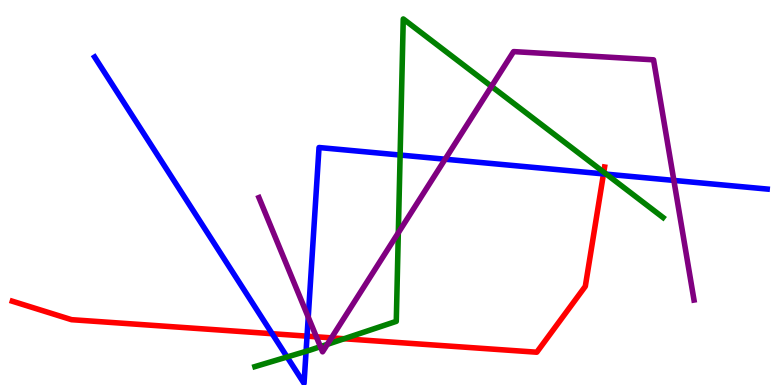[{'lines': ['blue', 'red'], 'intersections': [{'x': 3.51, 'y': 1.33}, {'x': 3.96, 'y': 1.27}, {'x': 7.79, 'y': 5.48}]}, {'lines': ['green', 'red'], 'intersections': [{'x': 4.44, 'y': 1.2}, {'x': 7.79, 'y': 5.53}]}, {'lines': ['purple', 'red'], 'intersections': [{'x': 4.08, 'y': 1.25}, {'x': 4.28, 'y': 1.22}]}, {'lines': ['blue', 'green'], 'intersections': [{'x': 3.7, 'y': 0.728}, {'x': 3.95, 'y': 0.875}, {'x': 5.16, 'y': 5.97}, {'x': 7.82, 'y': 5.48}]}, {'lines': ['blue', 'purple'], 'intersections': [{'x': 3.98, 'y': 1.76}, {'x': 5.74, 'y': 5.86}, {'x': 8.69, 'y': 5.31}]}, {'lines': ['green', 'purple'], 'intersections': [{'x': 4.13, 'y': 0.996}, {'x': 4.22, 'y': 1.06}, {'x': 5.14, 'y': 3.95}, {'x': 6.34, 'y': 7.76}]}]